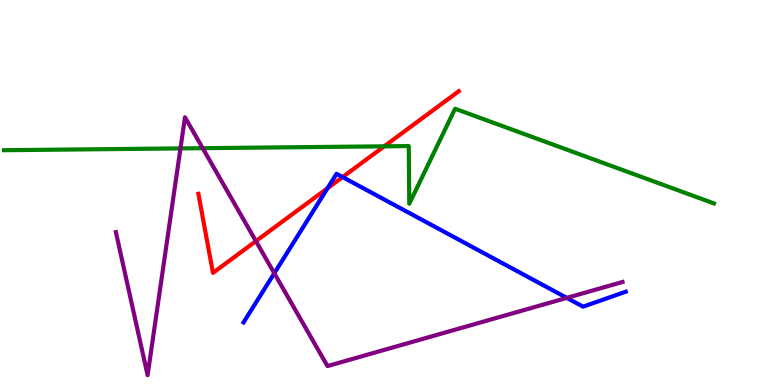[{'lines': ['blue', 'red'], 'intersections': [{'x': 4.23, 'y': 5.11}, {'x': 4.42, 'y': 5.4}]}, {'lines': ['green', 'red'], 'intersections': [{'x': 4.96, 'y': 6.2}]}, {'lines': ['purple', 'red'], 'intersections': [{'x': 3.3, 'y': 3.74}]}, {'lines': ['blue', 'green'], 'intersections': []}, {'lines': ['blue', 'purple'], 'intersections': [{'x': 3.54, 'y': 2.9}, {'x': 7.31, 'y': 2.26}]}, {'lines': ['green', 'purple'], 'intersections': [{'x': 2.33, 'y': 6.15}, {'x': 2.62, 'y': 6.15}]}]